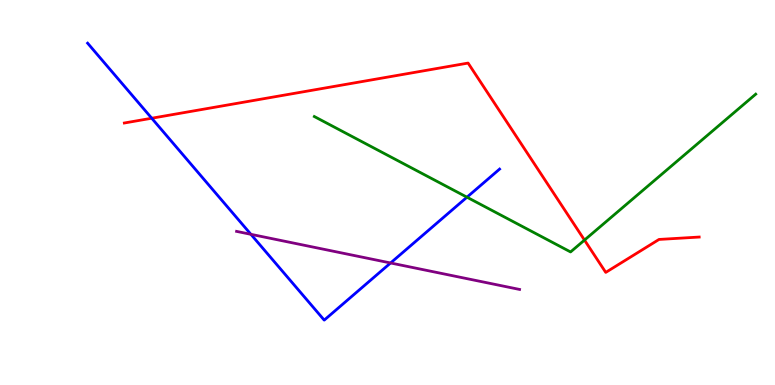[{'lines': ['blue', 'red'], 'intersections': [{'x': 1.96, 'y': 6.93}]}, {'lines': ['green', 'red'], 'intersections': [{'x': 7.54, 'y': 3.76}]}, {'lines': ['purple', 'red'], 'intersections': []}, {'lines': ['blue', 'green'], 'intersections': [{'x': 6.03, 'y': 4.88}]}, {'lines': ['blue', 'purple'], 'intersections': [{'x': 3.24, 'y': 3.91}, {'x': 5.04, 'y': 3.17}]}, {'lines': ['green', 'purple'], 'intersections': []}]